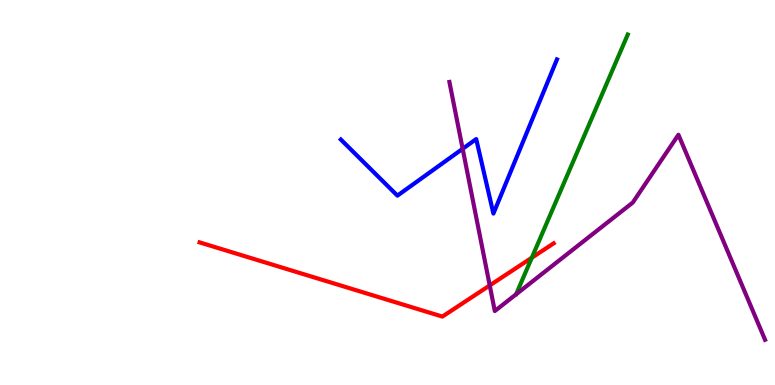[{'lines': ['blue', 'red'], 'intersections': []}, {'lines': ['green', 'red'], 'intersections': [{'x': 6.86, 'y': 3.31}]}, {'lines': ['purple', 'red'], 'intersections': [{'x': 6.32, 'y': 2.59}]}, {'lines': ['blue', 'green'], 'intersections': []}, {'lines': ['blue', 'purple'], 'intersections': [{'x': 5.97, 'y': 6.14}]}, {'lines': ['green', 'purple'], 'intersections': []}]